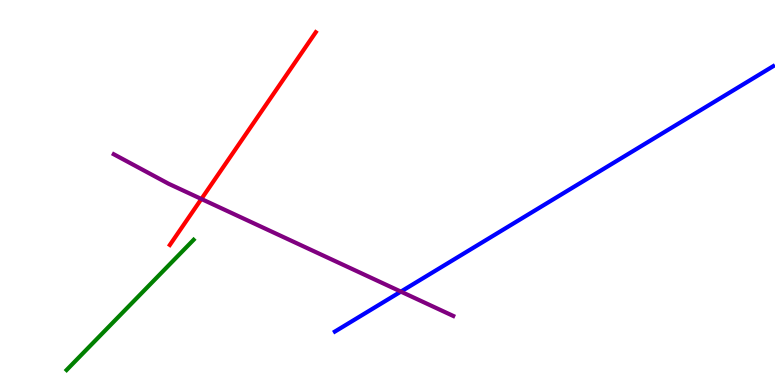[{'lines': ['blue', 'red'], 'intersections': []}, {'lines': ['green', 'red'], 'intersections': []}, {'lines': ['purple', 'red'], 'intersections': [{'x': 2.6, 'y': 4.83}]}, {'lines': ['blue', 'green'], 'intersections': []}, {'lines': ['blue', 'purple'], 'intersections': [{'x': 5.17, 'y': 2.43}]}, {'lines': ['green', 'purple'], 'intersections': []}]